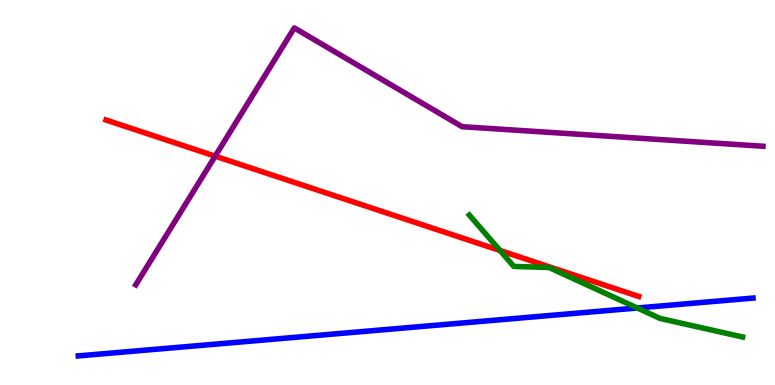[{'lines': ['blue', 'red'], 'intersections': []}, {'lines': ['green', 'red'], 'intersections': [{'x': 6.45, 'y': 3.49}]}, {'lines': ['purple', 'red'], 'intersections': [{'x': 2.78, 'y': 5.94}]}, {'lines': ['blue', 'green'], 'intersections': [{'x': 8.22, 'y': 2.0}]}, {'lines': ['blue', 'purple'], 'intersections': []}, {'lines': ['green', 'purple'], 'intersections': []}]